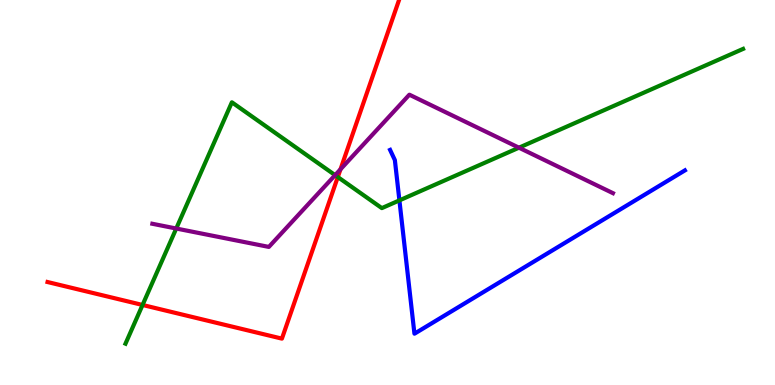[{'lines': ['blue', 'red'], 'intersections': []}, {'lines': ['green', 'red'], 'intersections': [{'x': 1.84, 'y': 2.08}, {'x': 4.36, 'y': 5.4}]}, {'lines': ['purple', 'red'], 'intersections': [{'x': 4.39, 'y': 5.6}]}, {'lines': ['blue', 'green'], 'intersections': [{'x': 5.15, 'y': 4.8}]}, {'lines': ['blue', 'purple'], 'intersections': []}, {'lines': ['green', 'purple'], 'intersections': [{'x': 2.27, 'y': 4.06}, {'x': 4.32, 'y': 5.45}, {'x': 6.7, 'y': 6.16}]}]